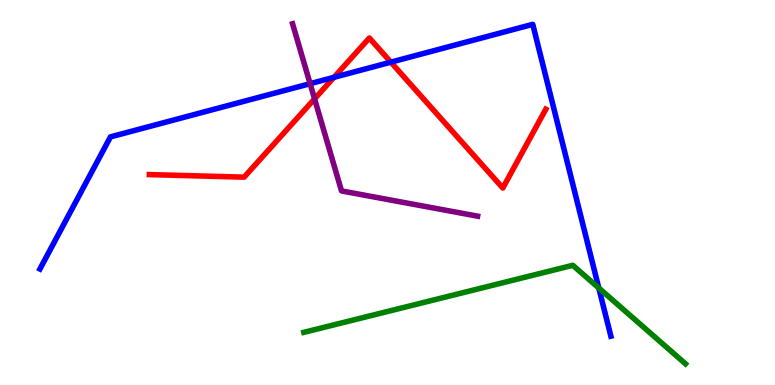[{'lines': ['blue', 'red'], 'intersections': [{'x': 4.31, 'y': 7.99}, {'x': 5.04, 'y': 8.39}]}, {'lines': ['green', 'red'], 'intersections': []}, {'lines': ['purple', 'red'], 'intersections': [{'x': 4.06, 'y': 7.43}]}, {'lines': ['blue', 'green'], 'intersections': [{'x': 7.73, 'y': 2.52}]}, {'lines': ['blue', 'purple'], 'intersections': [{'x': 4.0, 'y': 7.83}]}, {'lines': ['green', 'purple'], 'intersections': []}]